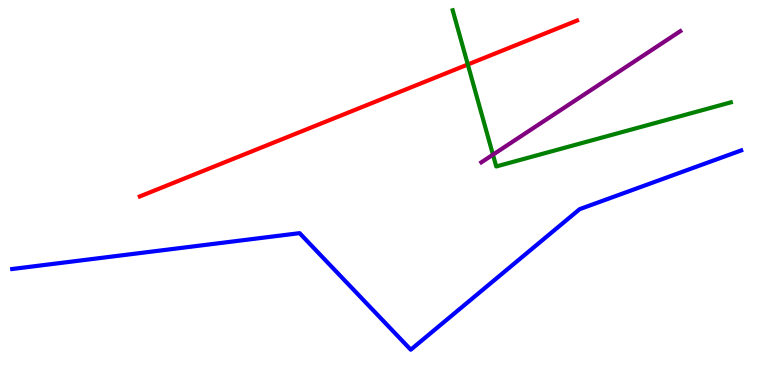[{'lines': ['blue', 'red'], 'intersections': []}, {'lines': ['green', 'red'], 'intersections': [{'x': 6.04, 'y': 8.32}]}, {'lines': ['purple', 'red'], 'intersections': []}, {'lines': ['blue', 'green'], 'intersections': []}, {'lines': ['blue', 'purple'], 'intersections': []}, {'lines': ['green', 'purple'], 'intersections': [{'x': 6.36, 'y': 5.98}]}]